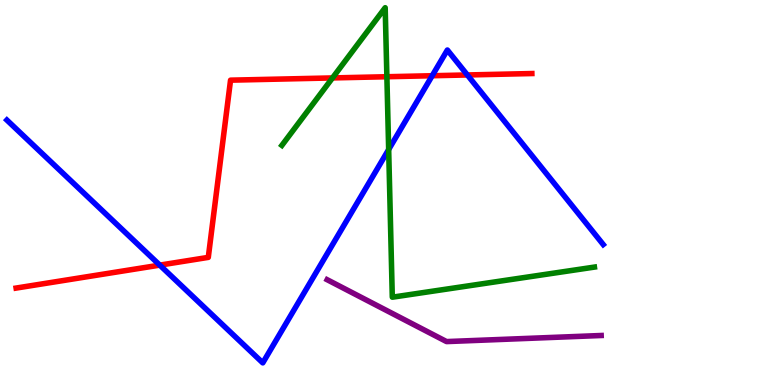[{'lines': ['blue', 'red'], 'intersections': [{'x': 2.06, 'y': 3.11}, {'x': 5.58, 'y': 8.03}, {'x': 6.03, 'y': 8.05}]}, {'lines': ['green', 'red'], 'intersections': [{'x': 4.29, 'y': 7.98}, {'x': 4.99, 'y': 8.01}]}, {'lines': ['purple', 'red'], 'intersections': []}, {'lines': ['blue', 'green'], 'intersections': [{'x': 5.02, 'y': 6.12}]}, {'lines': ['blue', 'purple'], 'intersections': []}, {'lines': ['green', 'purple'], 'intersections': []}]